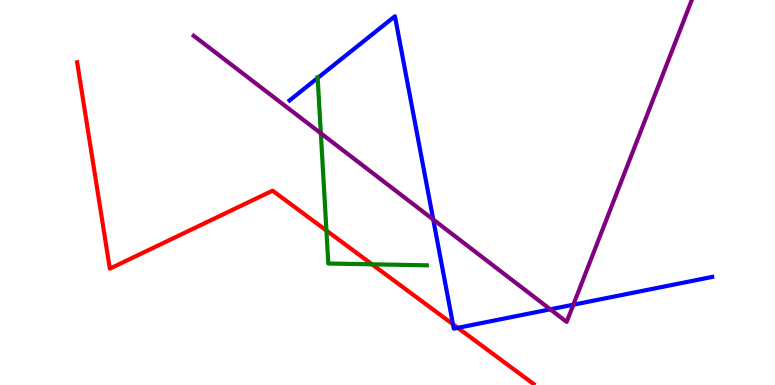[{'lines': ['blue', 'red'], 'intersections': [{'x': 5.84, 'y': 1.58}, {'x': 5.91, 'y': 1.48}]}, {'lines': ['green', 'red'], 'intersections': [{'x': 4.21, 'y': 4.01}, {'x': 4.8, 'y': 3.13}]}, {'lines': ['purple', 'red'], 'intersections': []}, {'lines': ['blue', 'green'], 'intersections': [{'x': 4.1, 'y': 7.97}]}, {'lines': ['blue', 'purple'], 'intersections': [{'x': 5.59, 'y': 4.3}, {'x': 7.1, 'y': 1.97}, {'x': 7.4, 'y': 2.09}]}, {'lines': ['green', 'purple'], 'intersections': [{'x': 4.14, 'y': 6.54}]}]